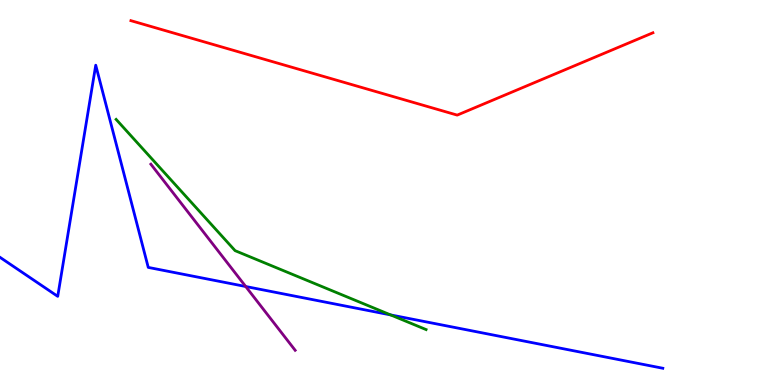[{'lines': ['blue', 'red'], 'intersections': []}, {'lines': ['green', 'red'], 'intersections': []}, {'lines': ['purple', 'red'], 'intersections': []}, {'lines': ['blue', 'green'], 'intersections': [{'x': 5.04, 'y': 1.82}]}, {'lines': ['blue', 'purple'], 'intersections': [{'x': 3.17, 'y': 2.56}]}, {'lines': ['green', 'purple'], 'intersections': []}]